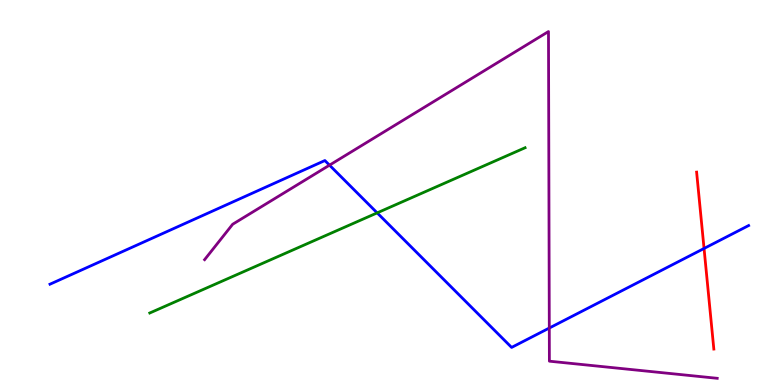[{'lines': ['blue', 'red'], 'intersections': [{'x': 9.08, 'y': 3.55}]}, {'lines': ['green', 'red'], 'intersections': []}, {'lines': ['purple', 'red'], 'intersections': []}, {'lines': ['blue', 'green'], 'intersections': [{'x': 4.87, 'y': 4.47}]}, {'lines': ['blue', 'purple'], 'intersections': [{'x': 4.25, 'y': 5.71}, {'x': 7.09, 'y': 1.48}]}, {'lines': ['green', 'purple'], 'intersections': []}]